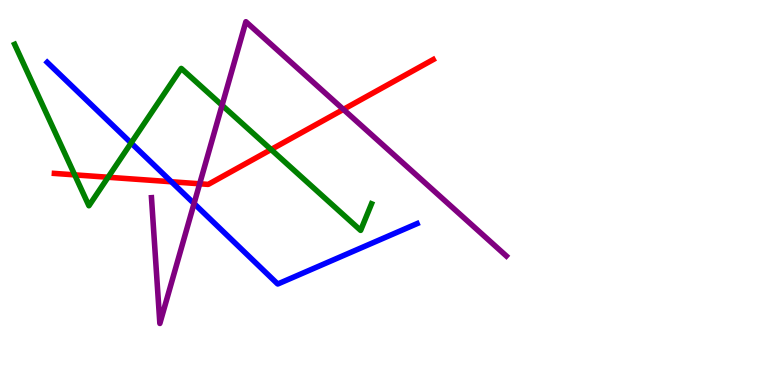[{'lines': ['blue', 'red'], 'intersections': [{'x': 2.21, 'y': 5.28}]}, {'lines': ['green', 'red'], 'intersections': [{'x': 0.964, 'y': 5.46}, {'x': 1.39, 'y': 5.4}, {'x': 3.5, 'y': 6.12}]}, {'lines': ['purple', 'red'], 'intersections': [{'x': 2.58, 'y': 5.23}, {'x': 4.43, 'y': 7.16}]}, {'lines': ['blue', 'green'], 'intersections': [{'x': 1.69, 'y': 6.29}]}, {'lines': ['blue', 'purple'], 'intersections': [{'x': 2.5, 'y': 4.71}]}, {'lines': ['green', 'purple'], 'intersections': [{'x': 2.87, 'y': 7.27}]}]